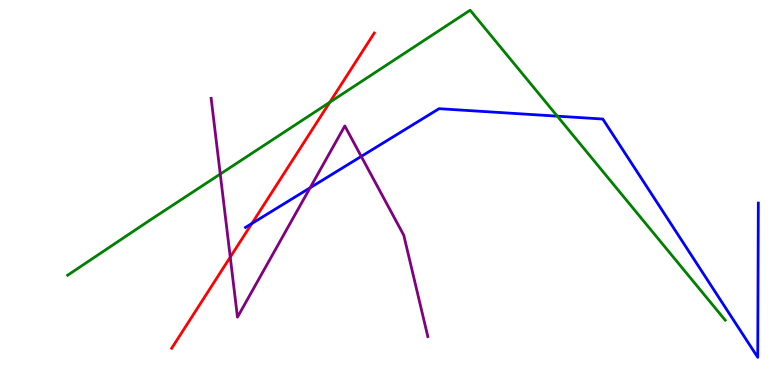[{'lines': ['blue', 'red'], 'intersections': [{'x': 3.25, 'y': 4.19}]}, {'lines': ['green', 'red'], 'intersections': [{'x': 4.26, 'y': 7.34}]}, {'lines': ['purple', 'red'], 'intersections': [{'x': 2.97, 'y': 3.32}]}, {'lines': ['blue', 'green'], 'intersections': [{'x': 7.19, 'y': 6.98}]}, {'lines': ['blue', 'purple'], 'intersections': [{'x': 4.0, 'y': 5.12}, {'x': 4.66, 'y': 5.94}]}, {'lines': ['green', 'purple'], 'intersections': [{'x': 2.84, 'y': 5.48}]}]